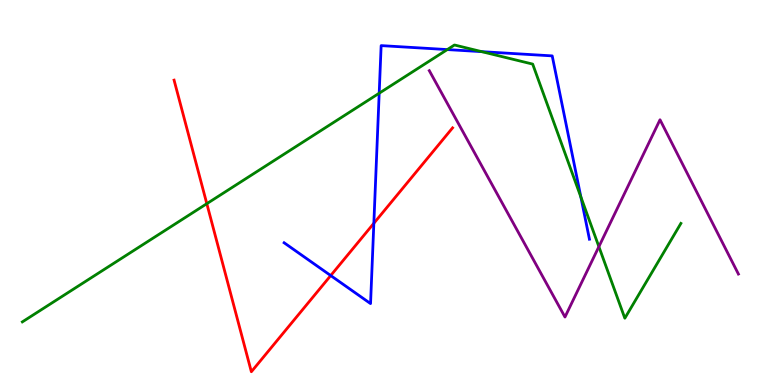[{'lines': ['blue', 'red'], 'intersections': [{'x': 4.27, 'y': 2.84}, {'x': 4.82, 'y': 4.2}]}, {'lines': ['green', 'red'], 'intersections': [{'x': 2.67, 'y': 4.71}]}, {'lines': ['purple', 'red'], 'intersections': []}, {'lines': ['blue', 'green'], 'intersections': [{'x': 4.89, 'y': 7.58}, {'x': 5.77, 'y': 8.71}, {'x': 6.22, 'y': 8.66}, {'x': 7.5, 'y': 4.88}]}, {'lines': ['blue', 'purple'], 'intersections': []}, {'lines': ['green', 'purple'], 'intersections': [{'x': 7.73, 'y': 3.59}]}]